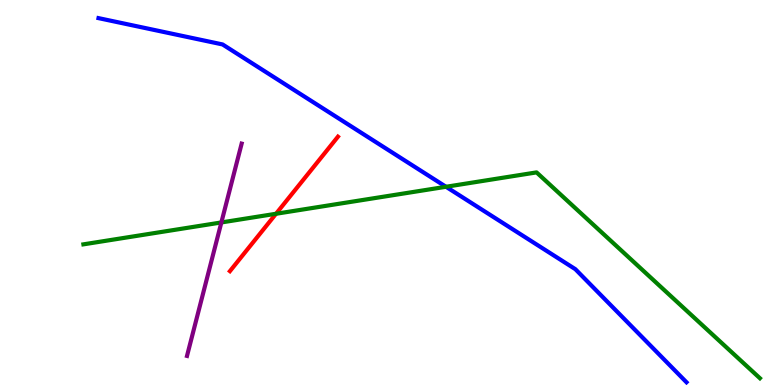[{'lines': ['blue', 'red'], 'intersections': []}, {'lines': ['green', 'red'], 'intersections': [{'x': 3.56, 'y': 4.45}]}, {'lines': ['purple', 'red'], 'intersections': []}, {'lines': ['blue', 'green'], 'intersections': [{'x': 5.75, 'y': 5.15}]}, {'lines': ['blue', 'purple'], 'intersections': []}, {'lines': ['green', 'purple'], 'intersections': [{'x': 2.86, 'y': 4.22}]}]